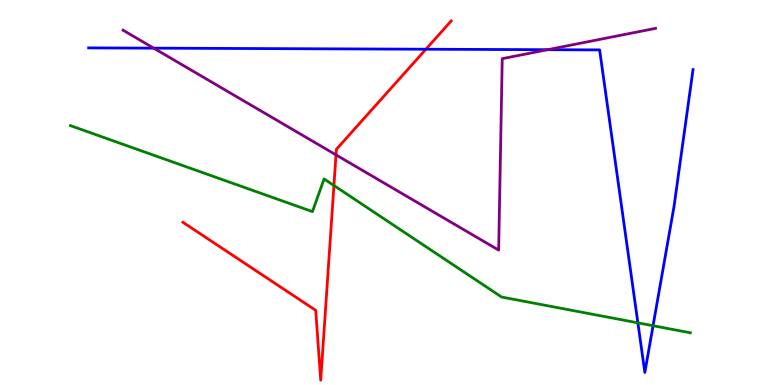[{'lines': ['blue', 'red'], 'intersections': [{'x': 5.5, 'y': 8.72}]}, {'lines': ['green', 'red'], 'intersections': [{'x': 4.31, 'y': 5.18}]}, {'lines': ['purple', 'red'], 'intersections': [{'x': 4.34, 'y': 5.98}]}, {'lines': ['blue', 'green'], 'intersections': [{'x': 8.23, 'y': 1.61}, {'x': 8.43, 'y': 1.54}]}, {'lines': ['blue', 'purple'], 'intersections': [{'x': 1.98, 'y': 8.75}, {'x': 7.07, 'y': 8.71}]}, {'lines': ['green', 'purple'], 'intersections': []}]